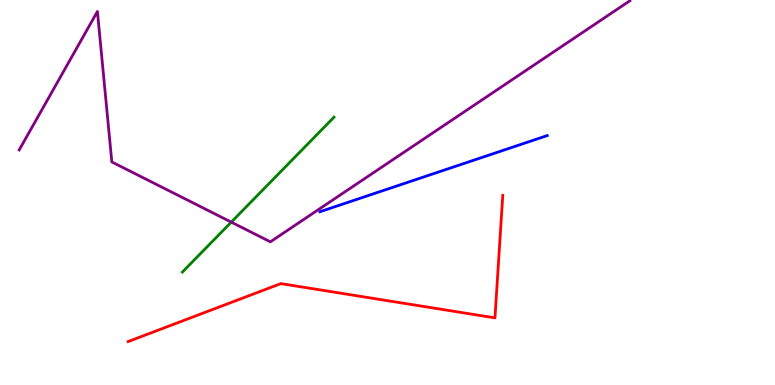[{'lines': ['blue', 'red'], 'intersections': []}, {'lines': ['green', 'red'], 'intersections': []}, {'lines': ['purple', 'red'], 'intersections': []}, {'lines': ['blue', 'green'], 'intersections': []}, {'lines': ['blue', 'purple'], 'intersections': []}, {'lines': ['green', 'purple'], 'intersections': [{'x': 2.98, 'y': 4.23}]}]